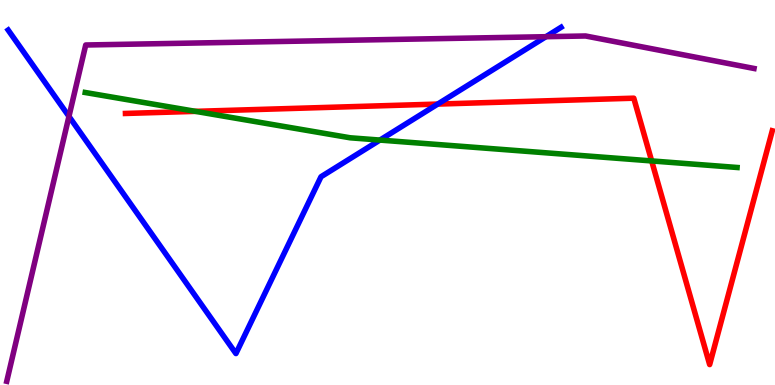[{'lines': ['blue', 'red'], 'intersections': [{'x': 5.65, 'y': 7.3}]}, {'lines': ['green', 'red'], 'intersections': [{'x': 2.52, 'y': 7.11}, {'x': 8.41, 'y': 5.82}]}, {'lines': ['purple', 'red'], 'intersections': []}, {'lines': ['blue', 'green'], 'intersections': [{'x': 4.9, 'y': 6.36}]}, {'lines': ['blue', 'purple'], 'intersections': [{'x': 0.89, 'y': 6.98}, {'x': 7.04, 'y': 9.05}]}, {'lines': ['green', 'purple'], 'intersections': []}]